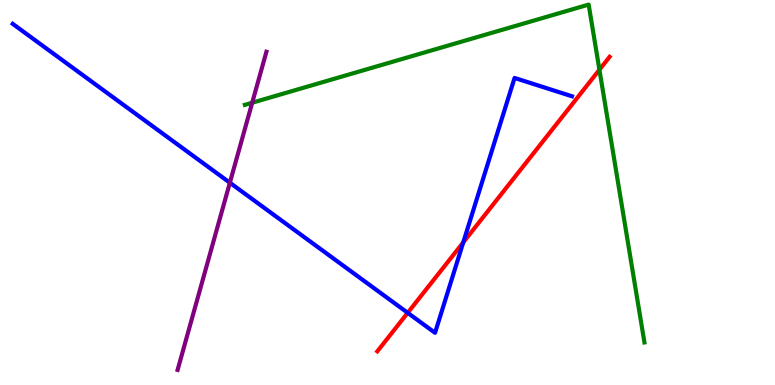[{'lines': ['blue', 'red'], 'intersections': [{'x': 5.26, 'y': 1.87}, {'x': 5.98, 'y': 3.7}]}, {'lines': ['green', 'red'], 'intersections': [{'x': 7.73, 'y': 8.19}]}, {'lines': ['purple', 'red'], 'intersections': []}, {'lines': ['blue', 'green'], 'intersections': []}, {'lines': ['blue', 'purple'], 'intersections': [{'x': 2.97, 'y': 5.25}]}, {'lines': ['green', 'purple'], 'intersections': [{'x': 3.25, 'y': 7.33}]}]